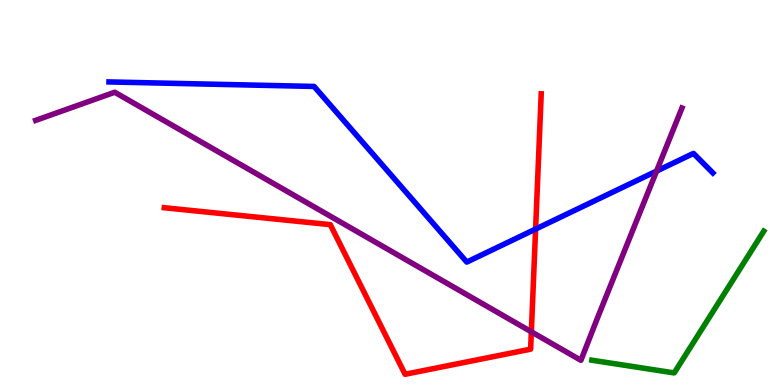[{'lines': ['blue', 'red'], 'intersections': [{'x': 6.91, 'y': 4.05}]}, {'lines': ['green', 'red'], 'intersections': []}, {'lines': ['purple', 'red'], 'intersections': [{'x': 6.86, 'y': 1.38}]}, {'lines': ['blue', 'green'], 'intersections': []}, {'lines': ['blue', 'purple'], 'intersections': [{'x': 8.47, 'y': 5.56}]}, {'lines': ['green', 'purple'], 'intersections': []}]